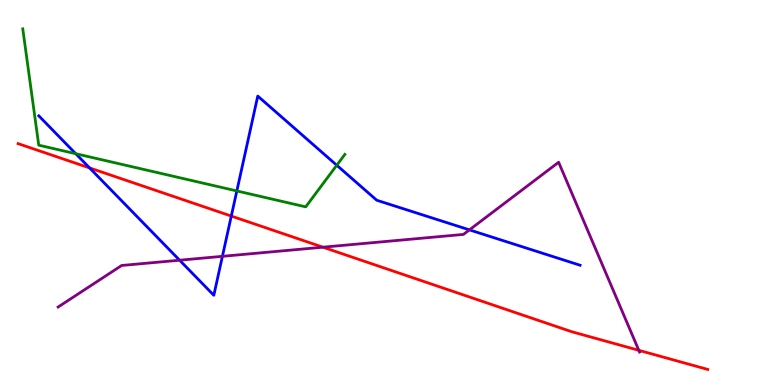[{'lines': ['blue', 'red'], 'intersections': [{'x': 1.16, 'y': 5.64}, {'x': 2.98, 'y': 4.39}]}, {'lines': ['green', 'red'], 'intersections': []}, {'lines': ['purple', 'red'], 'intersections': [{'x': 4.17, 'y': 3.58}, {'x': 8.24, 'y': 0.901}]}, {'lines': ['blue', 'green'], 'intersections': [{'x': 0.977, 'y': 6.01}, {'x': 3.06, 'y': 5.04}, {'x': 4.35, 'y': 5.71}]}, {'lines': ['blue', 'purple'], 'intersections': [{'x': 2.32, 'y': 3.24}, {'x': 2.87, 'y': 3.34}, {'x': 6.06, 'y': 4.03}]}, {'lines': ['green', 'purple'], 'intersections': []}]